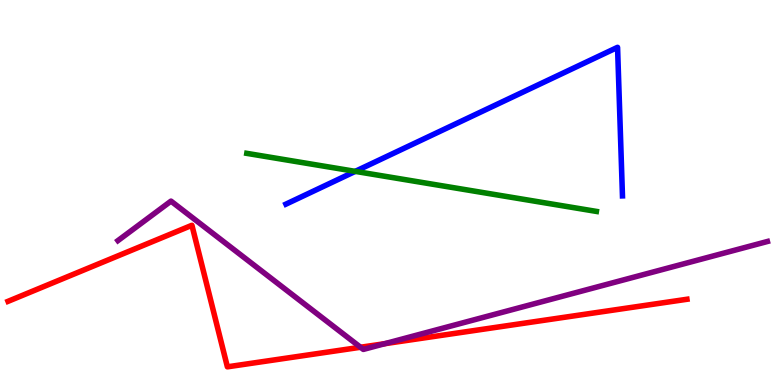[{'lines': ['blue', 'red'], 'intersections': []}, {'lines': ['green', 'red'], 'intersections': []}, {'lines': ['purple', 'red'], 'intersections': [{'x': 4.65, 'y': 0.98}, {'x': 4.96, 'y': 1.07}]}, {'lines': ['blue', 'green'], 'intersections': [{'x': 4.58, 'y': 5.55}]}, {'lines': ['blue', 'purple'], 'intersections': []}, {'lines': ['green', 'purple'], 'intersections': []}]